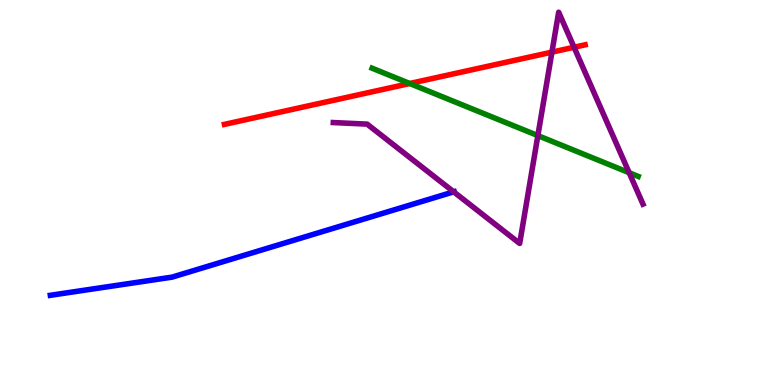[{'lines': ['blue', 'red'], 'intersections': []}, {'lines': ['green', 'red'], 'intersections': [{'x': 5.29, 'y': 7.83}]}, {'lines': ['purple', 'red'], 'intersections': [{'x': 7.12, 'y': 8.65}, {'x': 7.41, 'y': 8.77}]}, {'lines': ['blue', 'green'], 'intersections': []}, {'lines': ['blue', 'purple'], 'intersections': [{'x': 5.85, 'y': 5.02}]}, {'lines': ['green', 'purple'], 'intersections': [{'x': 6.94, 'y': 6.48}, {'x': 8.12, 'y': 5.51}]}]